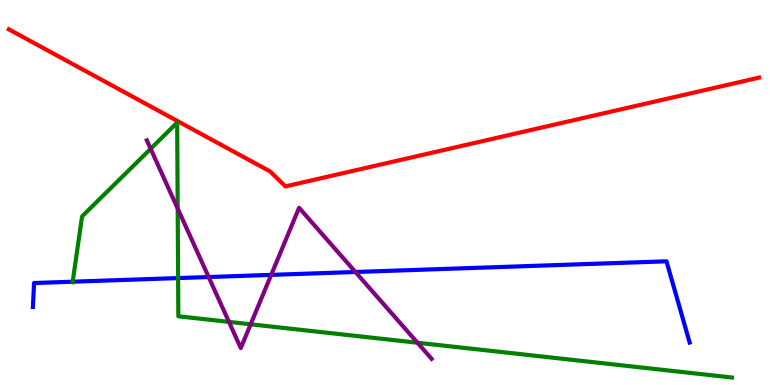[{'lines': ['blue', 'red'], 'intersections': []}, {'lines': ['green', 'red'], 'intersections': []}, {'lines': ['purple', 'red'], 'intersections': []}, {'lines': ['blue', 'green'], 'intersections': [{'x': 0.938, 'y': 2.68}, {'x': 2.3, 'y': 2.78}]}, {'lines': ['blue', 'purple'], 'intersections': [{'x': 2.69, 'y': 2.8}, {'x': 3.5, 'y': 2.86}, {'x': 4.59, 'y': 2.94}]}, {'lines': ['green', 'purple'], 'intersections': [{'x': 1.94, 'y': 6.14}, {'x': 2.29, 'y': 4.58}, {'x': 2.95, 'y': 1.64}, {'x': 3.23, 'y': 1.58}, {'x': 5.39, 'y': 1.1}]}]